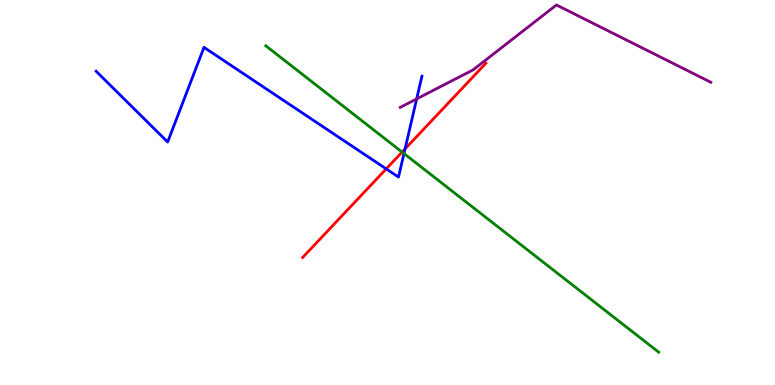[{'lines': ['blue', 'red'], 'intersections': [{'x': 4.98, 'y': 5.61}, {'x': 5.23, 'y': 6.13}]}, {'lines': ['green', 'red'], 'intersections': [{'x': 5.19, 'y': 6.05}]}, {'lines': ['purple', 'red'], 'intersections': []}, {'lines': ['blue', 'green'], 'intersections': [{'x': 5.21, 'y': 6.01}]}, {'lines': ['blue', 'purple'], 'intersections': [{'x': 5.38, 'y': 7.43}]}, {'lines': ['green', 'purple'], 'intersections': []}]